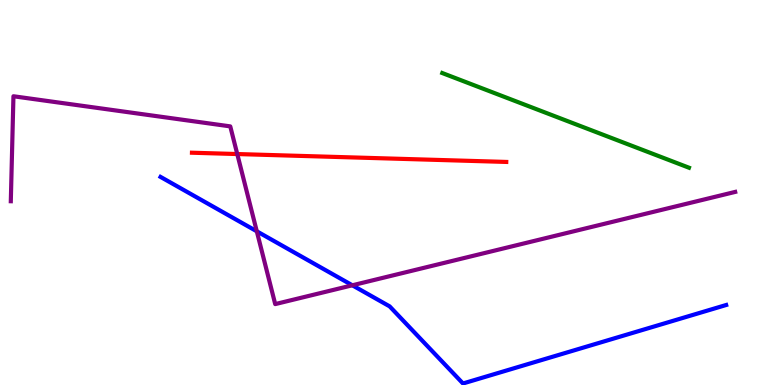[{'lines': ['blue', 'red'], 'intersections': []}, {'lines': ['green', 'red'], 'intersections': []}, {'lines': ['purple', 'red'], 'intersections': [{'x': 3.06, 'y': 6.0}]}, {'lines': ['blue', 'green'], 'intersections': []}, {'lines': ['blue', 'purple'], 'intersections': [{'x': 3.31, 'y': 3.99}, {'x': 4.55, 'y': 2.59}]}, {'lines': ['green', 'purple'], 'intersections': []}]